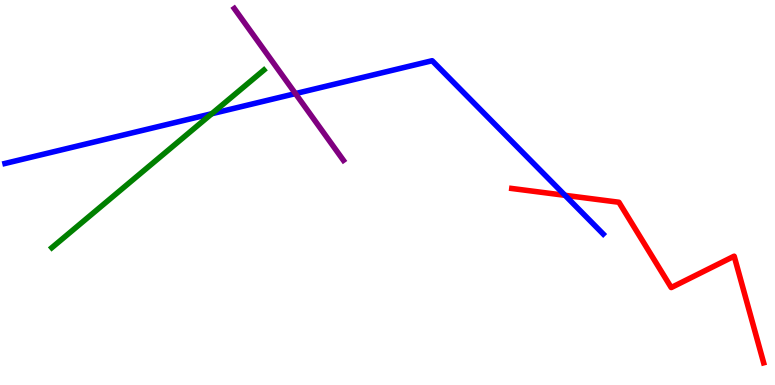[{'lines': ['blue', 'red'], 'intersections': [{'x': 7.29, 'y': 4.93}]}, {'lines': ['green', 'red'], 'intersections': []}, {'lines': ['purple', 'red'], 'intersections': []}, {'lines': ['blue', 'green'], 'intersections': [{'x': 2.73, 'y': 7.05}]}, {'lines': ['blue', 'purple'], 'intersections': [{'x': 3.81, 'y': 7.57}]}, {'lines': ['green', 'purple'], 'intersections': []}]